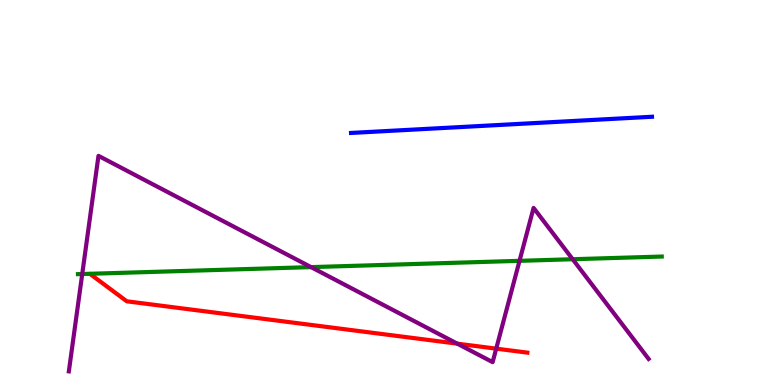[{'lines': ['blue', 'red'], 'intersections': []}, {'lines': ['green', 'red'], 'intersections': []}, {'lines': ['purple', 'red'], 'intersections': [{'x': 5.9, 'y': 1.07}, {'x': 6.4, 'y': 0.944}]}, {'lines': ['blue', 'green'], 'intersections': []}, {'lines': ['blue', 'purple'], 'intersections': []}, {'lines': ['green', 'purple'], 'intersections': [{'x': 1.06, 'y': 2.88}, {'x': 4.01, 'y': 3.06}, {'x': 6.7, 'y': 3.23}, {'x': 7.39, 'y': 3.27}]}]